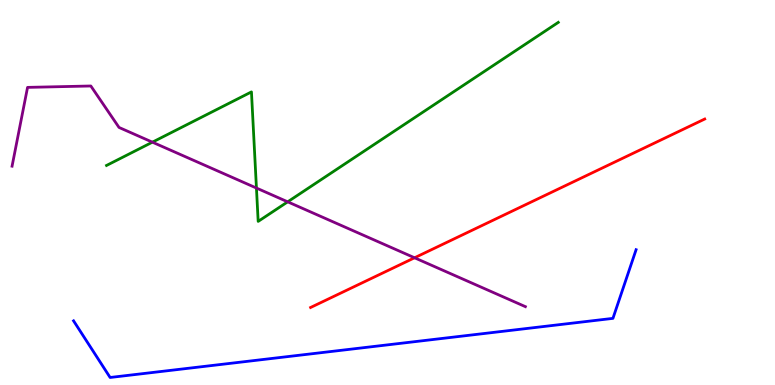[{'lines': ['blue', 'red'], 'intersections': []}, {'lines': ['green', 'red'], 'intersections': []}, {'lines': ['purple', 'red'], 'intersections': [{'x': 5.35, 'y': 3.3}]}, {'lines': ['blue', 'green'], 'intersections': []}, {'lines': ['blue', 'purple'], 'intersections': []}, {'lines': ['green', 'purple'], 'intersections': [{'x': 1.97, 'y': 6.31}, {'x': 3.31, 'y': 5.12}, {'x': 3.71, 'y': 4.76}]}]